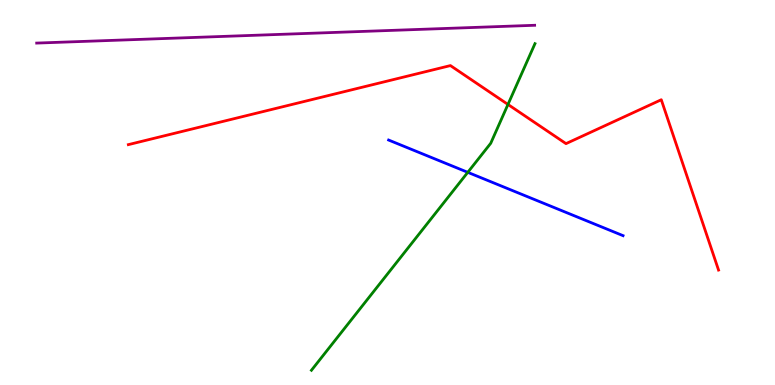[{'lines': ['blue', 'red'], 'intersections': []}, {'lines': ['green', 'red'], 'intersections': [{'x': 6.55, 'y': 7.29}]}, {'lines': ['purple', 'red'], 'intersections': []}, {'lines': ['blue', 'green'], 'intersections': [{'x': 6.04, 'y': 5.52}]}, {'lines': ['blue', 'purple'], 'intersections': []}, {'lines': ['green', 'purple'], 'intersections': []}]